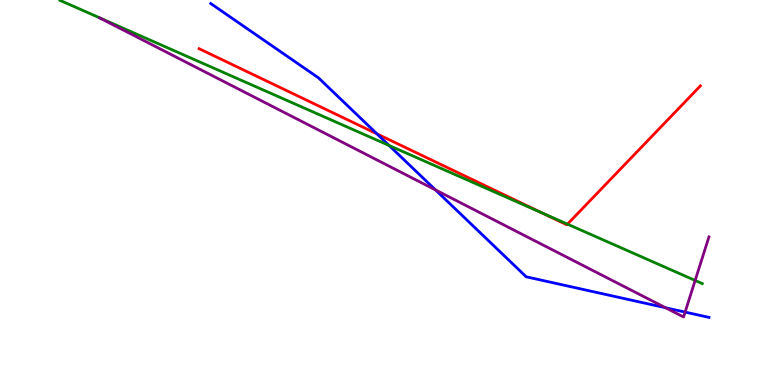[{'lines': ['blue', 'red'], 'intersections': [{'x': 4.86, 'y': 6.52}]}, {'lines': ['green', 'red'], 'intersections': [{'x': 6.99, 'y': 4.47}, {'x': 7.32, 'y': 4.18}]}, {'lines': ['purple', 'red'], 'intersections': []}, {'lines': ['blue', 'green'], 'intersections': [{'x': 5.02, 'y': 6.22}]}, {'lines': ['blue', 'purple'], 'intersections': [{'x': 5.62, 'y': 5.07}, {'x': 8.59, 'y': 2.01}, {'x': 8.84, 'y': 1.89}]}, {'lines': ['green', 'purple'], 'intersections': [{'x': 8.97, 'y': 2.72}]}]